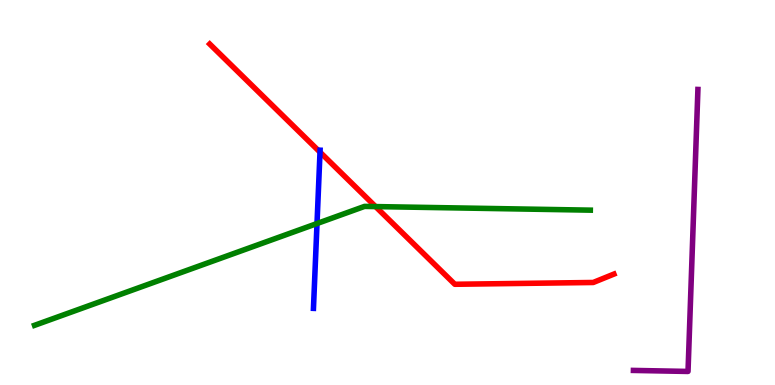[{'lines': ['blue', 'red'], 'intersections': [{'x': 4.13, 'y': 6.05}]}, {'lines': ['green', 'red'], 'intersections': [{'x': 4.85, 'y': 4.63}]}, {'lines': ['purple', 'red'], 'intersections': []}, {'lines': ['blue', 'green'], 'intersections': [{'x': 4.09, 'y': 4.19}]}, {'lines': ['blue', 'purple'], 'intersections': []}, {'lines': ['green', 'purple'], 'intersections': []}]